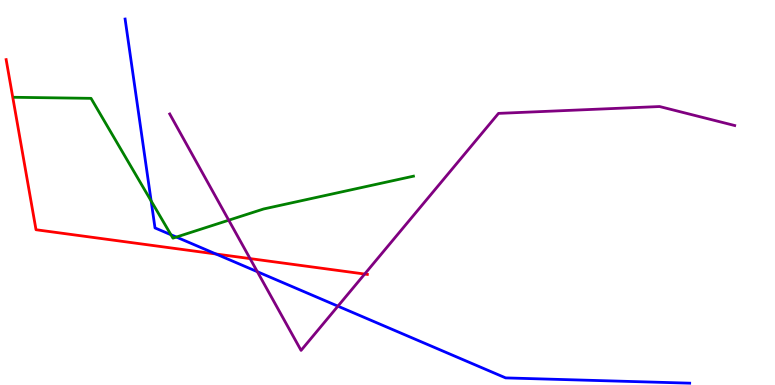[{'lines': ['blue', 'red'], 'intersections': [{'x': 2.79, 'y': 3.4}]}, {'lines': ['green', 'red'], 'intersections': []}, {'lines': ['purple', 'red'], 'intersections': [{'x': 3.23, 'y': 3.28}, {'x': 4.71, 'y': 2.88}]}, {'lines': ['blue', 'green'], 'intersections': [{'x': 1.95, 'y': 4.78}, {'x': 2.21, 'y': 3.9}, {'x': 2.28, 'y': 3.84}]}, {'lines': ['blue', 'purple'], 'intersections': [{'x': 3.32, 'y': 2.94}, {'x': 4.36, 'y': 2.05}]}, {'lines': ['green', 'purple'], 'intersections': [{'x': 2.95, 'y': 4.28}]}]